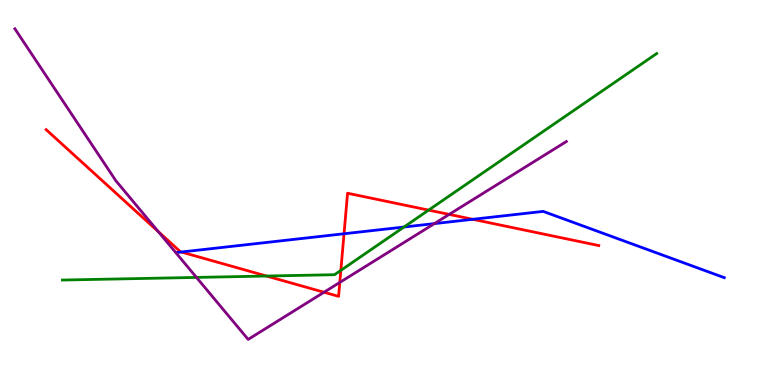[{'lines': ['blue', 'red'], 'intersections': [{'x': 2.34, 'y': 3.45}, {'x': 4.44, 'y': 3.93}, {'x': 6.1, 'y': 4.3}]}, {'lines': ['green', 'red'], 'intersections': [{'x': 3.44, 'y': 2.83}, {'x': 4.4, 'y': 2.98}, {'x': 5.53, 'y': 4.54}]}, {'lines': ['purple', 'red'], 'intersections': [{'x': 2.04, 'y': 3.98}, {'x': 4.18, 'y': 2.41}, {'x': 4.38, 'y': 2.66}, {'x': 5.8, 'y': 4.43}]}, {'lines': ['blue', 'green'], 'intersections': [{'x': 5.21, 'y': 4.1}]}, {'lines': ['blue', 'purple'], 'intersections': [{'x': 5.6, 'y': 4.19}]}, {'lines': ['green', 'purple'], 'intersections': [{'x': 2.54, 'y': 2.79}]}]